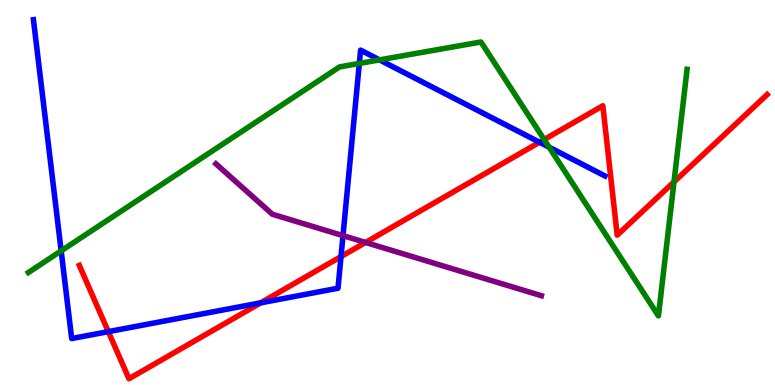[{'lines': ['blue', 'red'], 'intersections': [{'x': 1.4, 'y': 1.39}, {'x': 3.36, 'y': 2.13}, {'x': 4.4, 'y': 3.34}, {'x': 6.96, 'y': 6.31}]}, {'lines': ['green', 'red'], 'intersections': [{'x': 7.02, 'y': 6.38}, {'x': 8.7, 'y': 5.27}]}, {'lines': ['purple', 'red'], 'intersections': [{'x': 4.72, 'y': 3.7}]}, {'lines': ['blue', 'green'], 'intersections': [{'x': 0.789, 'y': 3.48}, {'x': 4.64, 'y': 8.35}, {'x': 4.9, 'y': 8.44}, {'x': 7.09, 'y': 6.18}]}, {'lines': ['blue', 'purple'], 'intersections': [{'x': 4.43, 'y': 3.88}]}, {'lines': ['green', 'purple'], 'intersections': []}]